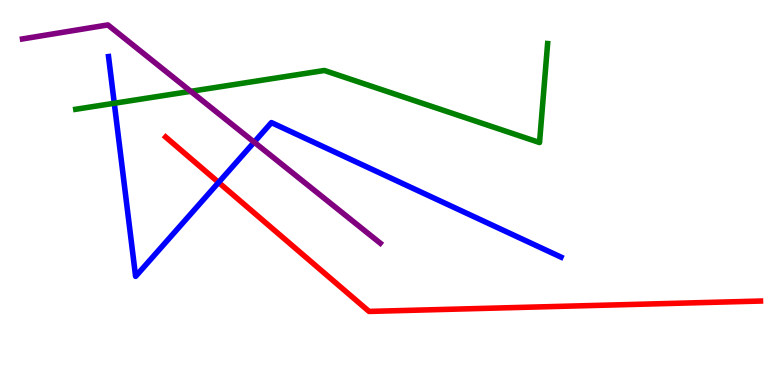[{'lines': ['blue', 'red'], 'intersections': [{'x': 2.82, 'y': 5.26}]}, {'lines': ['green', 'red'], 'intersections': []}, {'lines': ['purple', 'red'], 'intersections': []}, {'lines': ['blue', 'green'], 'intersections': [{'x': 1.47, 'y': 7.32}]}, {'lines': ['blue', 'purple'], 'intersections': [{'x': 3.28, 'y': 6.31}]}, {'lines': ['green', 'purple'], 'intersections': [{'x': 2.46, 'y': 7.63}]}]